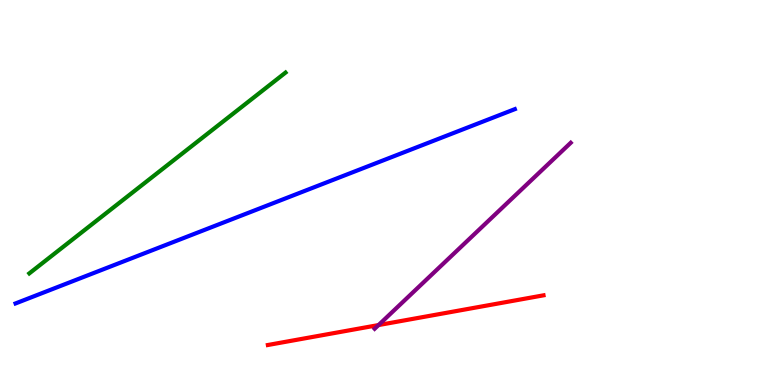[{'lines': ['blue', 'red'], 'intersections': []}, {'lines': ['green', 'red'], 'intersections': []}, {'lines': ['purple', 'red'], 'intersections': [{'x': 4.88, 'y': 1.56}]}, {'lines': ['blue', 'green'], 'intersections': []}, {'lines': ['blue', 'purple'], 'intersections': []}, {'lines': ['green', 'purple'], 'intersections': []}]